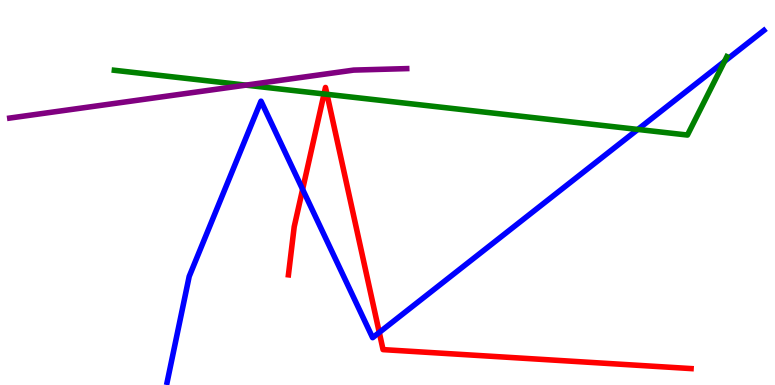[{'lines': ['blue', 'red'], 'intersections': [{'x': 3.9, 'y': 5.08}, {'x': 4.89, 'y': 1.37}]}, {'lines': ['green', 'red'], 'intersections': [{'x': 4.18, 'y': 7.56}, {'x': 4.22, 'y': 7.55}]}, {'lines': ['purple', 'red'], 'intersections': []}, {'lines': ['blue', 'green'], 'intersections': [{'x': 8.23, 'y': 6.64}, {'x': 9.35, 'y': 8.41}]}, {'lines': ['blue', 'purple'], 'intersections': []}, {'lines': ['green', 'purple'], 'intersections': [{'x': 3.17, 'y': 7.79}]}]